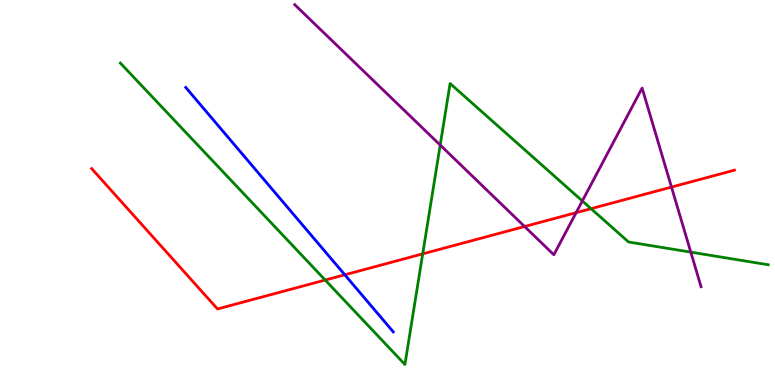[{'lines': ['blue', 'red'], 'intersections': [{'x': 4.45, 'y': 2.86}]}, {'lines': ['green', 'red'], 'intersections': [{'x': 4.2, 'y': 2.73}, {'x': 5.45, 'y': 3.41}, {'x': 7.63, 'y': 4.58}]}, {'lines': ['purple', 'red'], 'intersections': [{'x': 6.77, 'y': 4.12}, {'x': 7.43, 'y': 4.48}, {'x': 8.66, 'y': 5.14}]}, {'lines': ['blue', 'green'], 'intersections': []}, {'lines': ['blue', 'purple'], 'intersections': []}, {'lines': ['green', 'purple'], 'intersections': [{'x': 5.68, 'y': 6.23}, {'x': 7.51, 'y': 4.78}, {'x': 8.91, 'y': 3.45}]}]